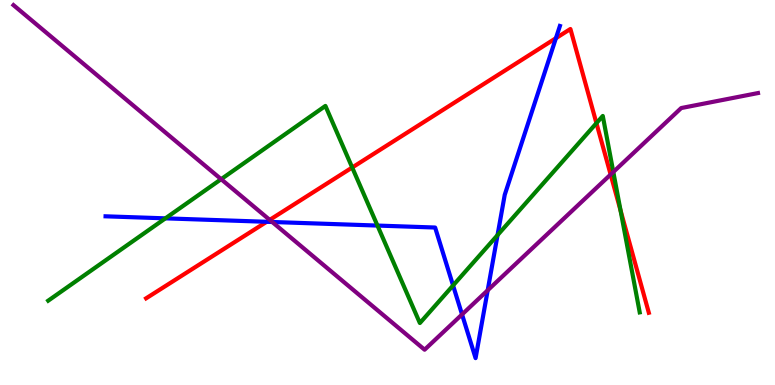[{'lines': ['blue', 'red'], 'intersections': [{'x': 3.44, 'y': 4.24}, {'x': 7.17, 'y': 9.01}]}, {'lines': ['green', 'red'], 'intersections': [{'x': 4.54, 'y': 5.65}, {'x': 7.7, 'y': 6.8}, {'x': 8.01, 'y': 4.53}]}, {'lines': ['purple', 'red'], 'intersections': [{'x': 3.48, 'y': 4.29}, {'x': 7.88, 'y': 5.47}]}, {'lines': ['blue', 'green'], 'intersections': [{'x': 2.13, 'y': 4.33}, {'x': 4.87, 'y': 4.14}, {'x': 5.85, 'y': 2.59}, {'x': 6.42, 'y': 3.89}]}, {'lines': ['blue', 'purple'], 'intersections': [{'x': 3.51, 'y': 4.23}, {'x': 5.96, 'y': 1.83}, {'x': 6.29, 'y': 2.46}]}, {'lines': ['green', 'purple'], 'intersections': [{'x': 2.85, 'y': 5.35}, {'x': 7.91, 'y': 5.53}]}]